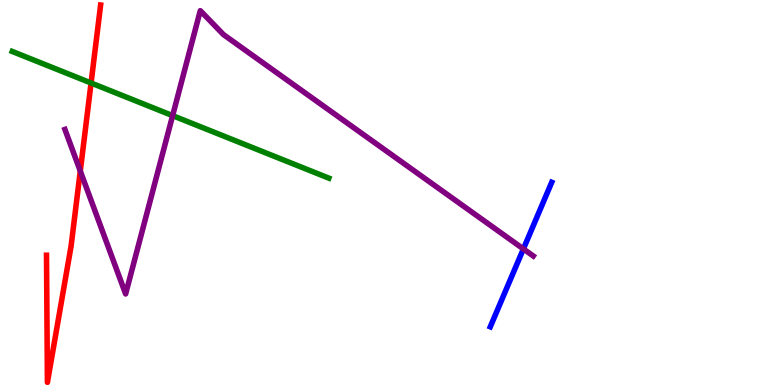[{'lines': ['blue', 'red'], 'intersections': []}, {'lines': ['green', 'red'], 'intersections': [{'x': 1.18, 'y': 7.84}]}, {'lines': ['purple', 'red'], 'intersections': [{'x': 1.04, 'y': 5.56}]}, {'lines': ['blue', 'green'], 'intersections': []}, {'lines': ['blue', 'purple'], 'intersections': [{'x': 6.75, 'y': 3.53}]}, {'lines': ['green', 'purple'], 'intersections': [{'x': 2.23, 'y': 7.0}]}]